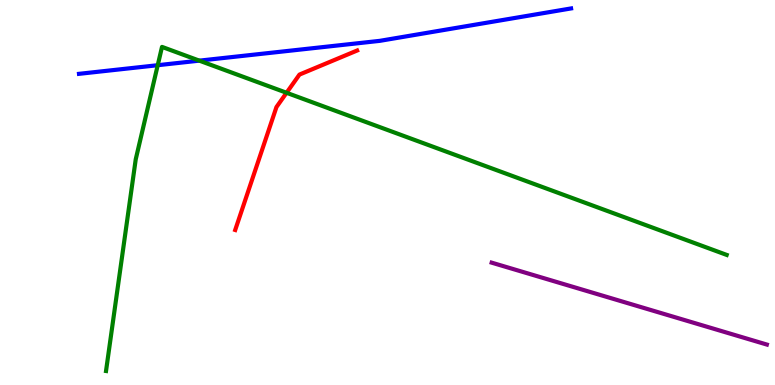[{'lines': ['blue', 'red'], 'intersections': []}, {'lines': ['green', 'red'], 'intersections': [{'x': 3.7, 'y': 7.59}]}, {'lines': ['purple', 'red'], 'intersections': []}, {'lines': ['blue', 'green'], 'intersections': [{'x': 2.04, 'y': 8.31}, {'x': 2.57, 'y': 8.42}]}, {'lines': ['blue', 'purple'], 'intersections': []}, {'lines': ['green', 'purple'], 'intersections': []}]